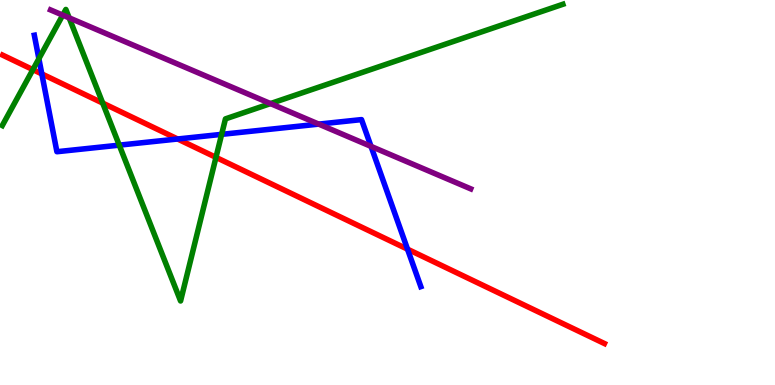[{'lines': ['blue', 'red'], 'intersections': [{'x': 0.54, 'y': 8.08}, {'x': 2.29, 'y': 6.39}, {'x': 5.26, 'y': 3.53}]}, {'lines': ['green', 'red'], 'intersections': [{'x': 0.424, 'y': 8.19}, {'x': 1.33, 'y': 7.32}, {'x': 2.79, 'y': 5.91}]}, {'lines': ['purple', 'red'], 'intersections': []}, {'lines': ['blue', 'green'], 'intersections': [{'x': 0.502, 'y': 8.48}, {'x': 1.54, 'y': 6.23}, {'x': 2.86, 'y': 6.51}]}, {'lines': ['blue', 'purple'], 'intersections': [{'x': 4.11, 'y': 6.78}, {'x': 4.79, 'y': 6.2}]}, {'lines': ['green', 'purple'], 'intersections': [{'x': 0.809, 'y': 9.61}, {'x': 0.892, 'y': 9.54}, {'x': 3.49, 'y': 7.31}]}]